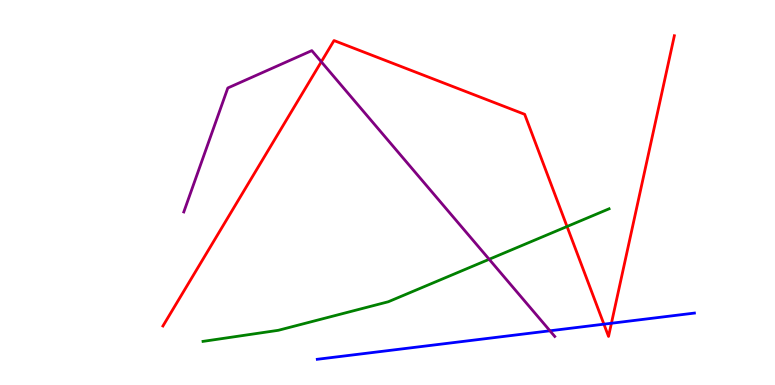[{'lines': ['blue', 'red'], 'intersections': [{'x': 7.79, 'y': 1.58}, {'x': 7.89, 'y': 1.6}]}, {'lines': ['green', 'red'], 'intersections': [{'x': 7.32, 'y': 4.12}]}, {'lines': ['purple', 'red'], 'intersections': [{'x': 4.15, 'y': 8.4}]}, {'lines': ['blue', 'green'], 'intersections': []}, {'lines': ['blue', 'purple'], 'intersections': [{'x': 7.1, 'y': 1.41}]}, {'lines': ['green', 'purple'], 'intersections': [{'x': 6.31, 'y': 3.27}]}]